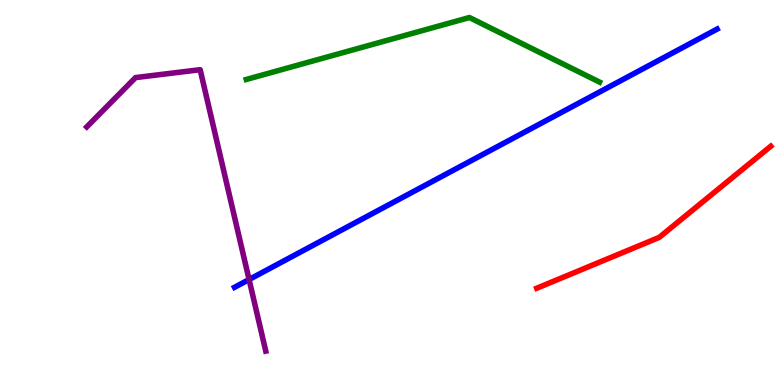[{'lines': ['blue', 'red'], 'intersections': []}, {'lines': ['green', 'red'], 'intersections': []}, {'lines': ['purple', 'red'], 'intersections': []}, {'lines': ['blue', 'green'], 'intersections': []}, {'lines': ['blue', 'purple'], 'intersections': [{'x': 3.21, 'y': 2.74}]}, {'lines': ['green', 'purple'], 'intersections': []}]